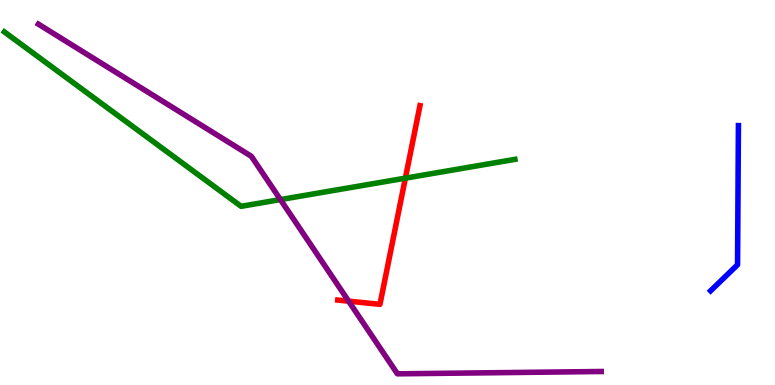[{'lines': ['blue', 'red'], 'intersections': []}, {'lines': ['green', 'red'], 'intersections': [{'x': 5.23, 'y': 5.37}]}, {'lines': ['purple', 'red'], 'intersections': [{'x': 4.5, 'y': 2.18}]}, {'lines': ['blue', 'green'], 'intersections': []}, {'lines': ['blue', 'purple'], 'intersections': []}, {'lines': ['green', 'purple'], 'intersections': [{'x': 3.62, 'y': 4.82}]}]